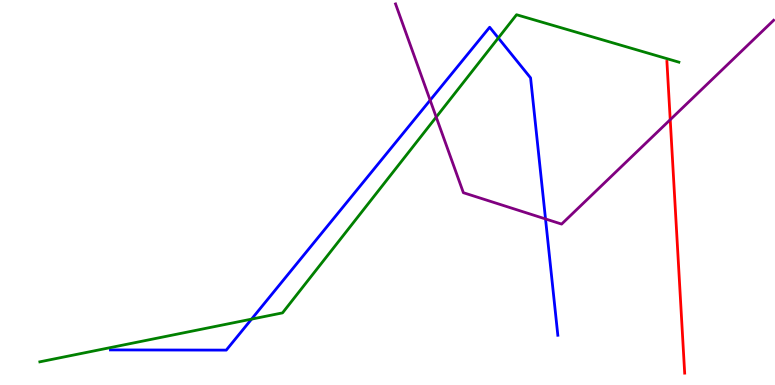[{'lines': ['blue', 'red'], 'intersections': []}, {'lines': ['green', 'red'], 'intersections': []}, {'lines': ['purple', 'red'], 'intersections': [{'x': 8.65, 'y': 6.89}]}, {'lines': ['blue', 'green'], 'intersections': [{'x': 3.25, 'y': 1.71}, {'x': 6.43, 'y': 9.01}]}, {'lines': ['blue', 'purple'], 'intersections': [{'x': 5.55, 'y': 7.4}, {'x': 7.04, 'y': 4.31}]}, {'lines': ['green', 'purple'], 'intersections': [{'x': 5.63, 'y': 6.96}]}]